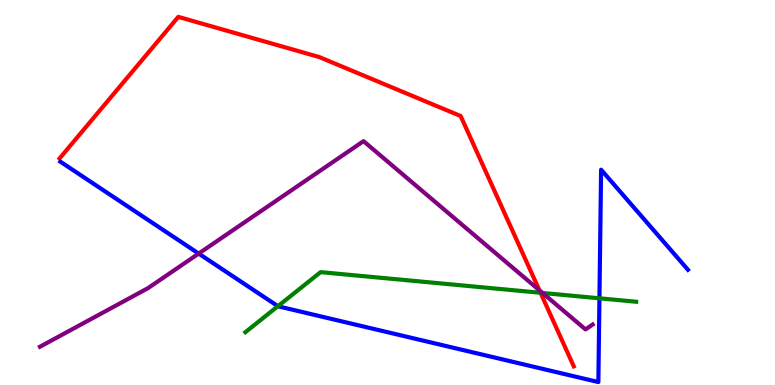[{'lines': ['blue', 'red'], 'intersections': []}, {'lines': ['green', 'red'], 'intersections': [{'x': 6.97, 'y': 2.4}]}, {'lines': ['purple', 'red'], 'intersections': [{'x': 6.96, 'y': 2.46}]}, {'lines': ['blue', 'green'], 'intersections': [{'x': 3.59, 'y': 2.05}, {'x': 7.73, 'y': 2.25}]}, {'lines': ['blue', 'purple'], 'intersections': [{'x': 2.56, 'y': 3.41}]}, {'lines': ['green', 'purple'], 'intersections': [{'x': 7.0, 'y': 2.39}]}]